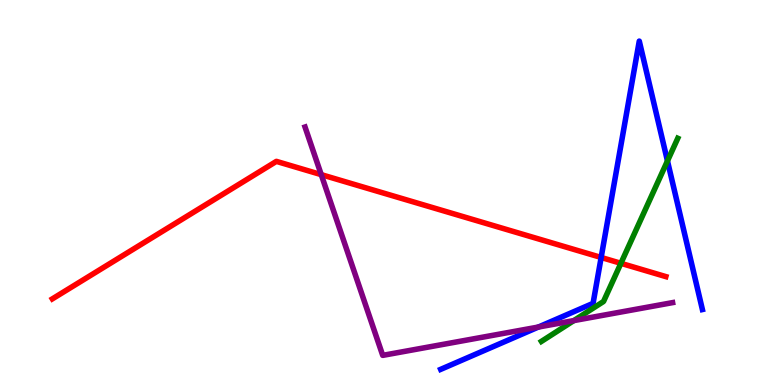[{'lines': ['blue', 'red'], 'intersections': [{'x': 7.76, 'y': 3.31}]}, {'lines': ['green', 'red'], 'intersections': [{'x': 8.01, 'y': 3.16}]}, {'lines': ['purple', 'red'], 'intersections': [{'x': 4.15, 'y': 5.46}]}, {'lines': ['blue', 'green'], 'intersections': [{'x': 8.61, 'y': 5.82}]}, {'lines': ['blue', 'purple'], 'intersections': [{'x': 6.95, 'y': 1.51}]}, {'lines': ['green', 'purple'], 'intersections': [{'x': 7.4, 'y': 1.67}]}]